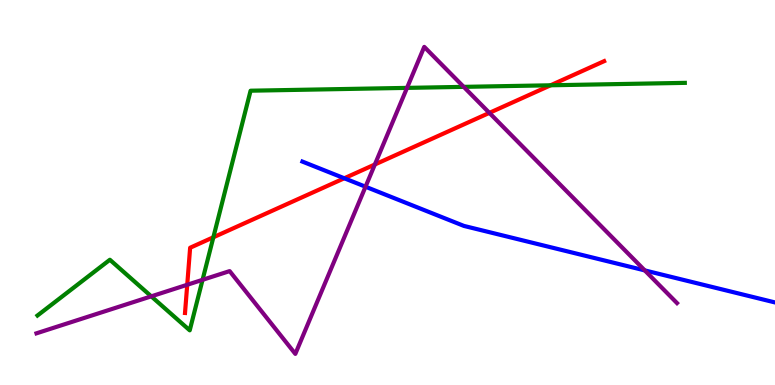[{'lines': ['blue', 'red'], 'intersections': [{'x': 4.44, 'y': 5.37}]}, {'lines': ['green', 'red'], 'intersections': [{'x': 2.75, 'y': 3.84}, {'x': 7.1, 'y': 7.78}]}, {'lines': ['purple', 'red'], 'intersections': [{'x': 2.42, 'y': 2.6}, {'x': 4.84, 'y': 5.73}, {'x': 6.31, 'y': 7.07}]}, {'lines': ['blue', 'green'], 'intersections': []}, {'lines': ['blue', 'purple'], 'intersections': [{'x': 4.72, 'y': 5.15}, {'x': 8.32, 'y': 2.98}]}, {'lines': ['green', 'purple'], 'intersections': [{'x': 1.95, 'y': 2.3}, {'x': 2.61, 'y': 2.73}, {'x': 5.25, 'y': 7.72}, {'x': 5.98, 'y': 7.74}]}]